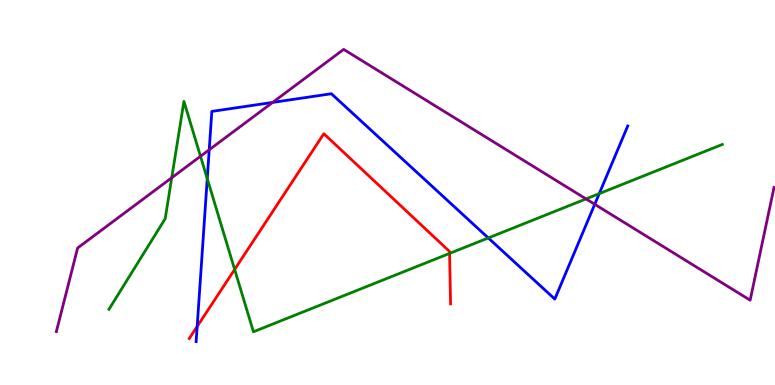[{'lines': ['blue', 'red'], 'intersections': [{'x': 2.54, 'y': 1.52}]}, {'lines': ['green', 'red'], 'intersections': [{'x': 3.03, 'y': 3.0}, {'x': 5.8, 'y': 3.42}]}, {'lines': ['purple', 'red'], 'intersections': []}, {'lines': ['blue', 'green'], 'intersections': [{'x': 2.67, 'y': 5.36}, {'x': 6.3, 'y': 3.82}, {'x': 7.73, 'y': 4.97}]}, {'lines': ['blue', 'purple'], 'intersections': [{'x': 2.7, 'y': 6.11}, {'x': 3.52, 'y': 7.34}, {'x': 7.67, 'y': 4.69}]}, {'lines': ['green', 'purple'], 'intersections': [{'x': 2.22, 'y': 5.38}, {'x': 2.59, 'y': 5.94}, {'x': 7.56, 'y': 4.83}]}]